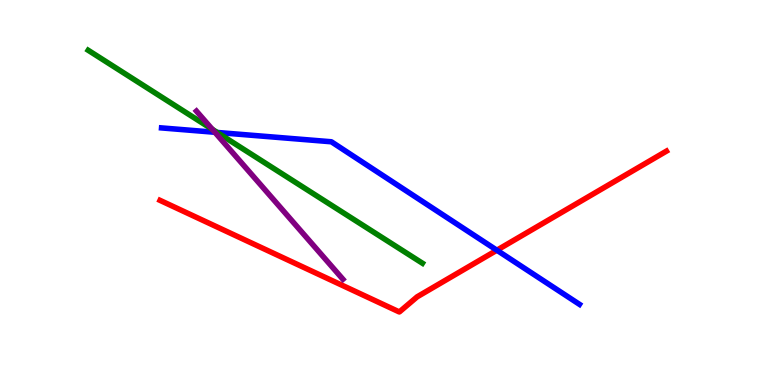[{'lines': ['blue', 'red'], 'intersections': [{'x': 6.41, 'y': 3.5}]}, {'lines': ['green', 'red'], 'intersections': []}, {'lines': ['purple', 'red'], 'intersections': []}, {'lines': ['blue', 'green'], 'intersections': [{'x': 2.8, 'y': 6.56}]}, {'lines': ['blue', 'purple'], 'intersections': [{'x': 2.77, 'y': 6.56}]}, {'lines': ['green', 'purple'], 'intersections': [{'x': 2.74, 'y': 6.64}]}]